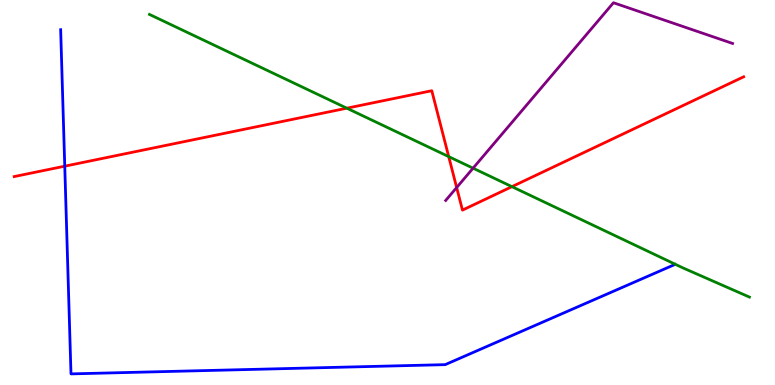[{'lines': ['blue', 'red'], 'intersections': [{'x': 0.836, 'y': 5.68}]}, {'lines': ['green', 'red'], 'intersections': [{'x': 4.48, 'y': 7.19}, {'x': 5.79, 'y': 5.93}, {'x': 6.61, 'y': 5.15}]}, {'lines': ['purple', 'red'], 'intersections': [{'x': 5.89, 'y': 5.13}]}, {'lines': ['blue', 'green'], 'intersections': []}, {'lines': ['blue', 'purple'], 'intersections': []}, {'lines': ['green', 'purple'], 'intersections': [{'x': 6.1, 'y': 5.63}]}]